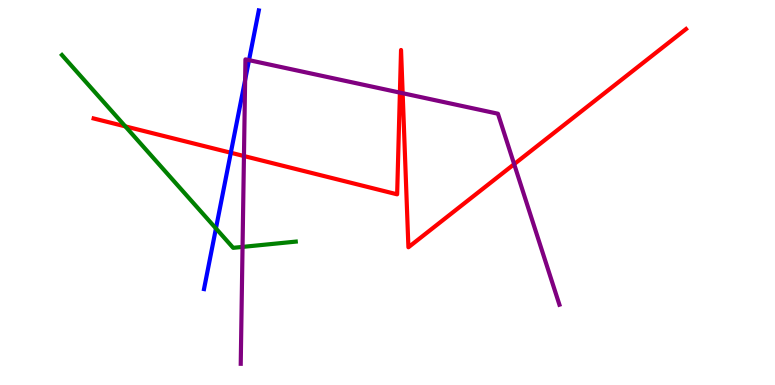[{'lines': ['blue', 'red'], 'intersections': [{'x': 2.98, 'y': 6.03}]}, {'lines': ['green', 'red'], 'intersections': [{'x': 1.62, 'y': 6.72}]}, {'lines': ['purple', 'red'], 'intersections': [{'x': 3.15, 'y': 5.95}, {'x': 5.16, 'y': 7.59}, {'x': 5.2, 'y': 7.58}, {'x': 6.63, 'y': 5.74}]}, {'lines': ['blue', 'green'], 'intersections': [{'x': 2.79, 'y': 4.07}]}, {'lines': ['blue', 'purple'], 'intersections': [{'x': 3.16, 'y': 7.92}, {'x': 3.21, 'y': 8.44}]}, {'lines': ['green', 'purple'], 'intersections': [{'x': 3.13, 'y': 3.59}]}]